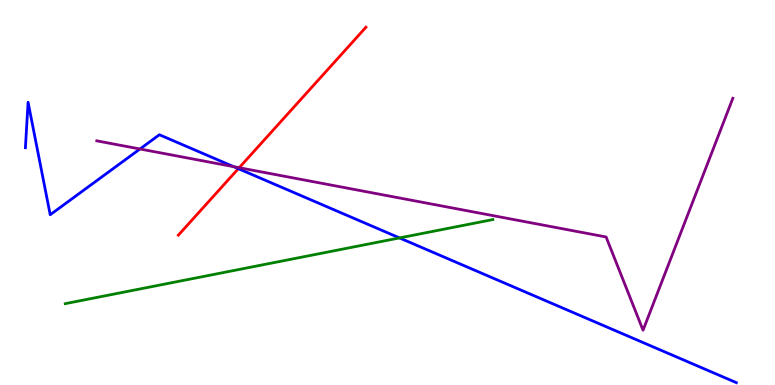[{'lines': ['blue', 'red'], 'intersections': [{'x': 3.08, 'y': 5.62}]}, {'lines': ['green', 'red'], 'intersections': []}, {'lines': ['purple', 'red'], 'intersections': [{'x': 3.09, 'y': 5.64}]}, {'lines': ['blue', 'green'], 'intersections': [{'x': 5.16, 'y': 3.82}]}, {'lines': ['blue', 'purple'], 'intersections': [{'x': 1.81, 'y': 6.13}, {'x': 3.02, 'y': 5.67}]}, {'lines': ['green', 'purple'], 'intersections': []}]